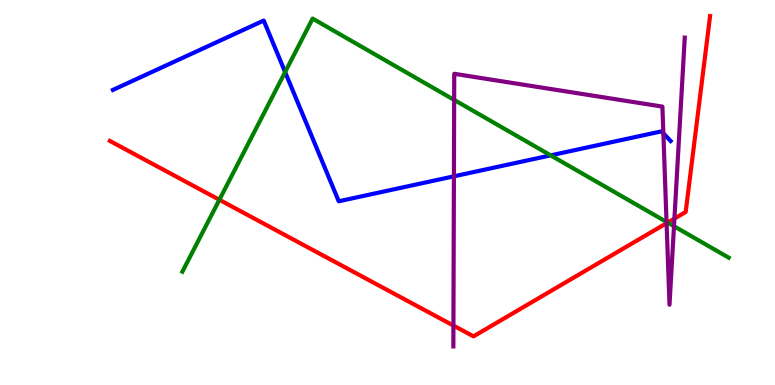[{'lines': ['blue', 'red'], 'intersections': []}, {'lines': ['green', 'red'], 'intersections': [{'x': 2.83, 'y': 4.81}, {'x': 8.61, 'y': 4.22}]}, {'lines': ['purple', 'red'], 'intersections': [{'x': 5.85, 'y': 1.54}, {'x': 8.6, 'y': 4.2}, {'x': 8.7, 'y': 4.32}]}, {'lines': ['blue', 'green'], 'intersections': [{'x': 3.68, 'y': 8.13}, {'x': 7.11, 'y': 5.96}]}, {'lines': ['blue', 'purple'], 'intersections': [{'x': 5.86, 'y': 5.42}, {'x': 8.56, 'y': 6.54}]}, {'lines': ['green', 'purple'], 'intersections': [{'x': 5.86, 'y': 7.4}, {'x': 8.6, 'y': 4.24}, {'x': 8.7, 'y': 4.12}]}]